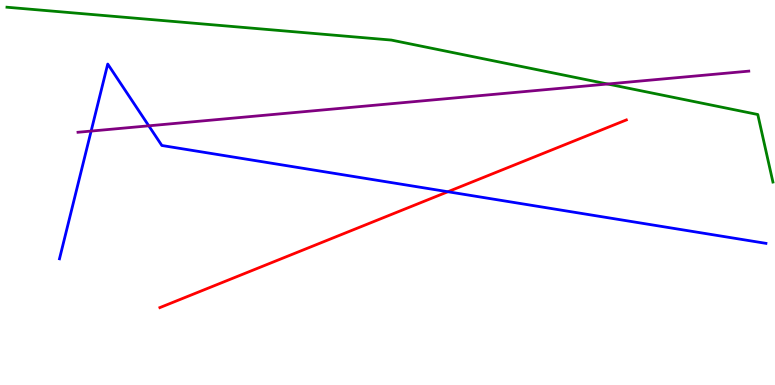[{'lines': ['blue', 'red'], 'intersections': [{'x': 5.78, 'y': 5.02}]}, {'lines': ['green', 'red'], 'intersections': []}, {'lines': ['purple', 'red'], 'intersections': []}, {'lines': ['blue', 'green'], 'intersections': []}, {'lines': ['blue', 'purple'], 'intersections': [{'x': 1.18, 'y': 6.6}, {'x': 1.92, 'y': 6.73}]}, {'lines': ['green', 'purple'], 'intersections': [{'x': 7.84, 'y': 7.82}]}]